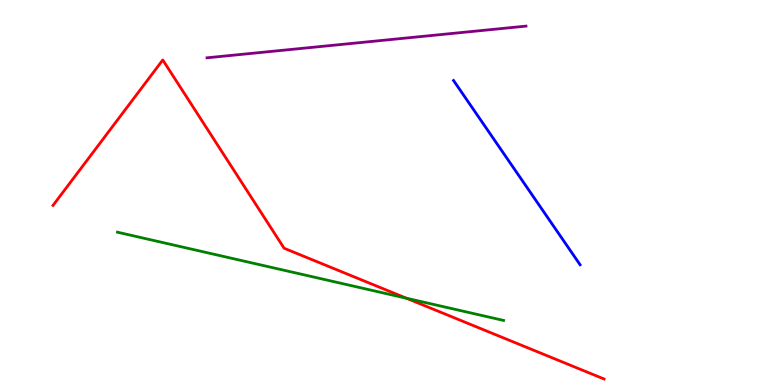[{'lines': ['blue', 'red'], 'intersections': []}, {'lines': ['green', 'red'], 'intersections': [{'x': 5.24, 'y': 2.25}]}, {'lines': ['purple', 'red'], 'intersections': []}, {'lines': ['blue', 'green'], 'intersections': []}, {'lines': ['blue', 'purple'], 'intersections': []}, {'lines': ['green', 'purple'], 'intersections': []}]